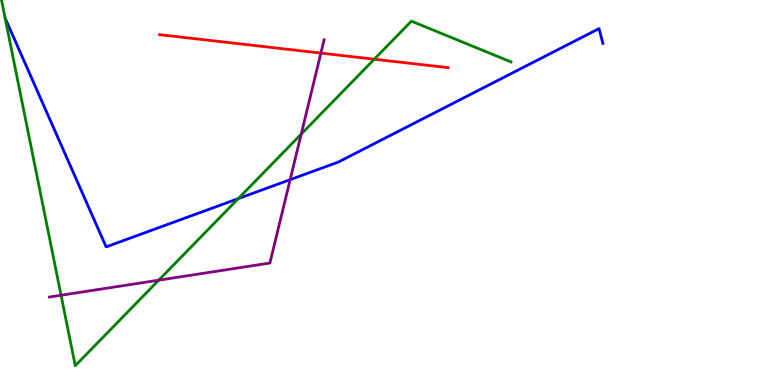[{'lines': ['blue', 'red'], 'intersections': []}, {'lines': ['green', 'red'], 'intersections': [{'x': 4.83, 'y': 8.46}]}, {'lines': ['purple', 'red'], 'intersections': [{'x': 4.14, 'y': 8.62}]}, {'lines': ['blue', 'green'], 'intersections': [{'x': 3.07, 'y': 4.84}]}, {'lines': ['blue', 'purple'], 'intersections': [{'x': 3.74, 'y': 5.33}]}, {'lines': ['green', 'purple'], 'intersections': [{'x': 0.788, 'y': 2.33}, {'x': 2.05, 'y': 2.72}, {'x': 3.89, 'y': 6.52}]}]